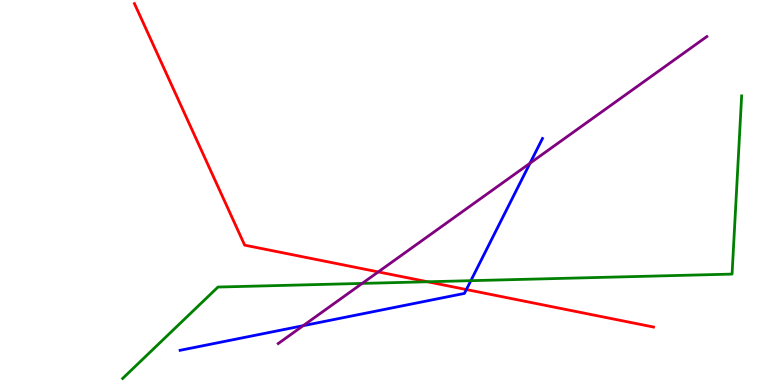[{'lines': ['blue', 'red'], 'intersections': [{'x': 6.02, 'y': 2.48}]}, {'lines': ['green', 'red'], 'intersections': [{'x': 5.52, 'y': 2.68}]}, {'lines': ['purple', 'red'], 'intersections': [{'x': 4.88, 'y': 2.94}]}, {'lines': ['blue', 'green'], 'intersections': [{'x': 6.08, 'y': 2.71}]}, {'lines': ['blue', 'purple'], 'intersections': [{'x': 3.91, 'y': 1.54}, {'x': 6.84, 'y': 5.76}]}, {'lines': ['green', 'purple'], 'intersections': [{'x': 4.67, 'y': 2.64}]}]